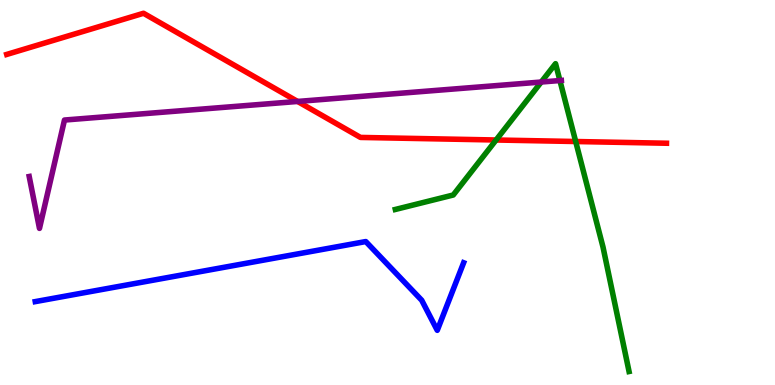[{'lines': ['blue', 'red'], 'intersections': []}, {'lines': ['green', 'red'], 'intersections': [{'x': 6.4, 'y': 6.36}, {'x': 7.43, 'y': 6.32}]}, {'lines': ['purple', 'red'], 'intersections': [{'x': 3.84, 'y': 7.36}]}, {'lines': ['blue', 'green'], 'intersections': []}, {'lines': ['blue', 'purple'], 'intersections': []}, {'lines': ['green', 'purple'], 'intersections': [{'x': 6.98, 'y': 7.87}, {'x': 7.22, 'y': 7.91}]}]